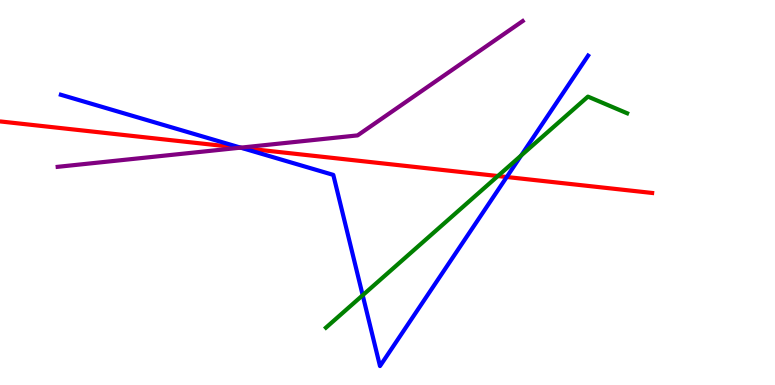[{'lines': ['blue', 'red'], 'intersections': [{'x': 3.12, 'y': 6.16}, {'x': 6.54, 'y': 5.4}]}, {'lines': ['green', 'red'], 'intersections': [{'x': 6.42, 'y': 5.43}]}, {'lines': ['purple', 'red'], 'intersections': [{'x': 3.1, 'y': 6.16}]}, {'lines': ['blue', 'green'], 'intersections': [{'x': 4.68, 'y': 2.33}, {'x': 6.72, 'y': 5.96}]}, {'lines': ['blue', 'purple'], 'intersections': [{'x': 3.11, 'y': 6.16}]}, {'lines': ['green', 'purple'], 'intersections': []}]